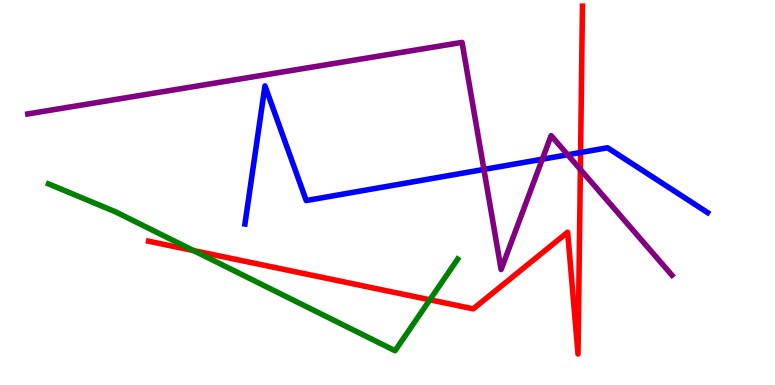[{'lines': ['blue', 'red'], 'intersections': [{'x': 7.49, 'y': 6.04}]}, {'lines': ['green', 'red'], 'intersections': [{'x': 2.5, 'y': 3.49}, {'x': 5.55, 'y': 2.21}]}, {'lines': ['purple', 'red'], 'intersections': [{'x': 7.49, 'y': 5.6}]}, {'lines': ['blue', 'green'], 'intersections': []}, {'lines': ['blue', 'purple'], 'intersections': [{'x': 6.24, 'y': 5.6}, {'x': 7.0, 'y': 5.87}, {'x': 7.32, 'y': 5.98}]}, {'lines': ['green', 'purple'], 'intersections': []}]